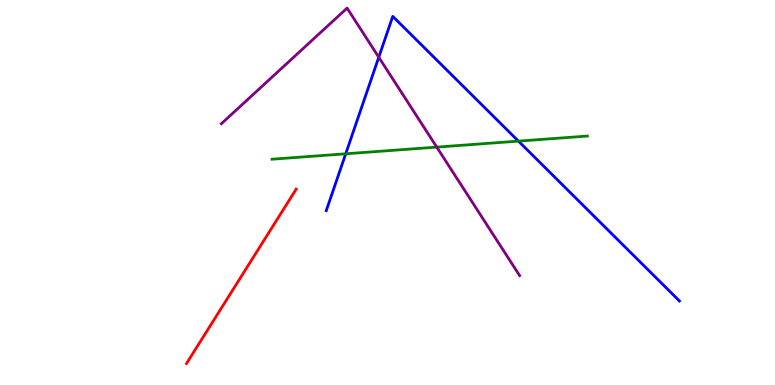[{'lines': ['blue', 'red'], 'intersections': []}, {'lines': ['green', 'red'], 'intersections': []}, {'lines': ['purple', 'red'], 'intersections': []}, {'lines': ['blue', 'green'], 'intersections': [{'x': 4.46, 'y': 6.01}, {'x': 6.69, 'y': 6.33}]}, {'lines': ['blue', 'purple'], 'intersections': [{'x': 4.89, 'y': 8.51}]}, {'lines': ['green', 'purple'], 'intersections': [{'x': 5.64, 'y': 6.18}]}]